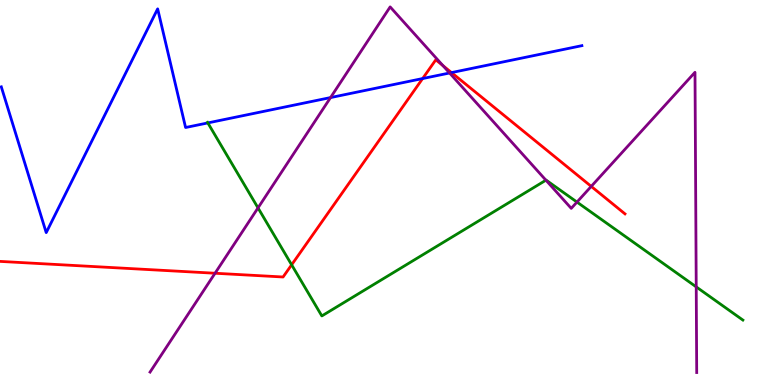[{'lines': ['blue', 'red'], 'intersections': [{'x': 5.45, 'y': 7.96}, {'x': 5.83, 'y': 8.11}]}, {'lines': ['green', 'red'], 'intersections': [{'x': 3.76, 'y': 3.12}]}, {'lines': ['purple', 'red'], 'intersections': [{'x': 2.77, 'y': 2.9}, {'x': 5.72, 'y': 8.3}, {'x': 7.63, 'y': 5.16}]}, {'lines': ['blue', 'green'], 'intersections': [{'x': 2.68, 'y': 6.81}]}, {'lines': ['blue', 'purple'], 'intersections': [{'x': 4.27, 'y': 7.47}, {'x': 5.8, 'y': 8.1}]}, {'lines': ['green', 'purple'], 'intersections': [{'x': 3.33, 'y': 4.6}, {'x': 7.04, 'y': 5.32}, {'x': 7.44, 'y': 4.75}, {'x': 8.98, 'y': 2.55}]}]